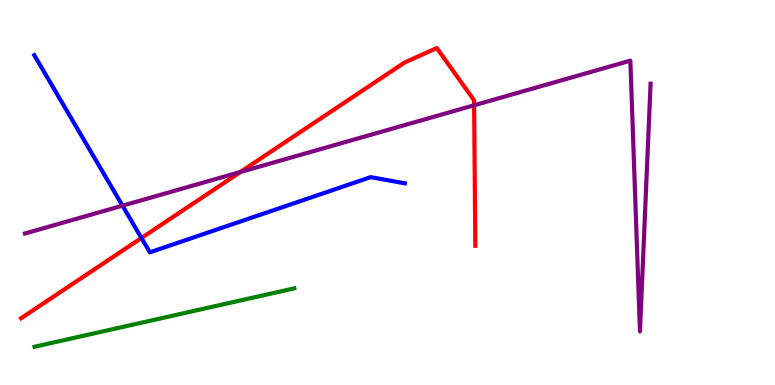[{'lines': ['blue', 'red'], 'intersections': [{'x': 1.83, 'y': 3.82}]}, {'lines': ['green', 'red'], 'intersections': []}, {'lines': ['purple', 'red'], 'intersections': [{'x': 3.1, 'y': 5.53}, {'x': 6.12, 'y': 7.27}]}, {'lines': ['blue', 'green'], 'intersections': []}, {'lines': ['blue', 'purple'], 'intersections': [{'x': 1.58, 'y': 4.66}]}, {'lines': ['green', 'purple'], 'intersections': []}]